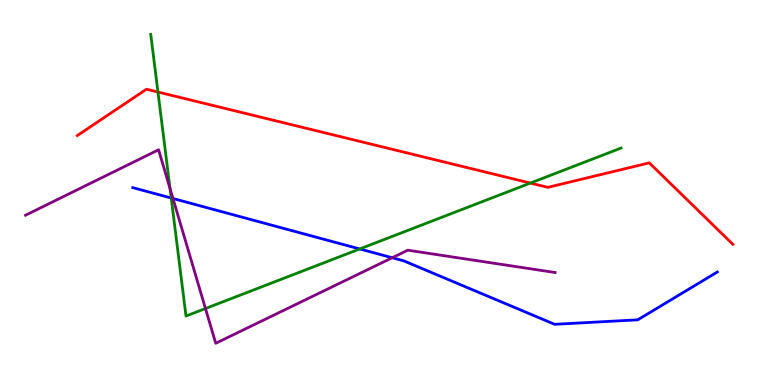[{'lines': ['blue', 'red'], 'intersections': []}, {'lines': ['green', 'red'], 'intersections': [{'x': 2.04, 'y': 7.61}, {'x': 6.84, 'y': 5.24}]}, {'lines': ['purple', 'red'], 'intersections': []}, {'lines': ['blue', 'green'], 'intersections': [{'x': 2.21, 'y': 4.86}, {'x': 4.64, 'y': 3.53}]}, {'lines': ['blue', 'purple'], 'intersections': [{'x': 2.23, 'y': 4.84}, {'x': 5.06, 'y': 3.31}]}, {'lines': ['green', 'purple'], 'intersections': [{'x': 2.19, 'y': 5.1}, {'x': 2.65, 'y': 1.99}]}]